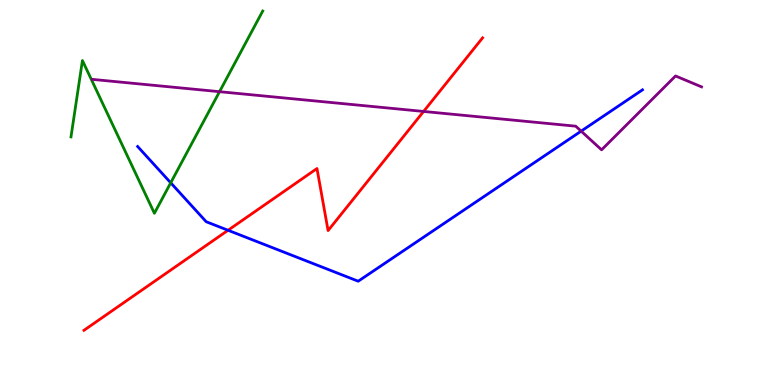[{'lines': ['blue', 'red'], 'intersections': [{'x': 2.94, 'y': 4.02}]}, {'lines': ['green', 'red'], 'intersections': []}, {'lines': ['purple', 'red'], 'intersections': [{'x': 5.47, 'y': 7.11}]}, {'lines': ['blue', 'green'], 'intersections': [{'x': 2.2, 'y': 5.25}]}, {'lines': ['blue', 'purple'], 'intersections': [{'x': 7.5, 'y': 6.59}]}, {'lines': ['green', 'purple'], 'intersections': [{'x': 2.83, 'y': 7.62}]}]